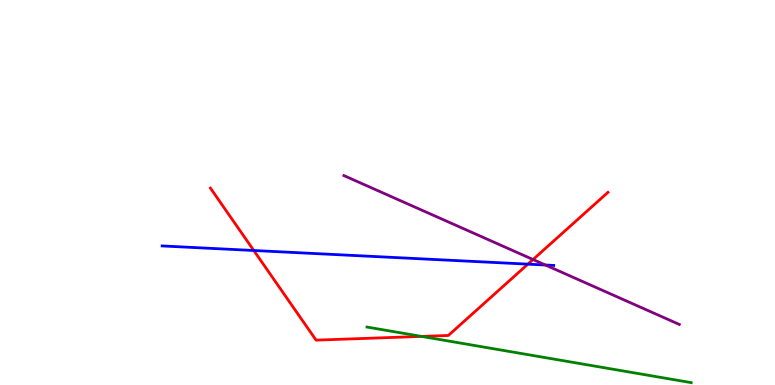[{'lines': ['blue', 'red'], 'intersections': [{'x': 3.27, 'y': 3.49}, {'x': 6.81, 'y': 3.14}]}, {'lines': ['green', 'red'], 'intersections': [{'x': 5.44, 'y': 1.26}]}, {'lines': ['purple', 'red'], 'intersections': [{'x': 6.88, 'y': 3.26}]}, {'lines': ['blue', 'green'], 'intersections': []}, {'lines': ['blue', 'purple'], 'intersections': [{'x': 7.04, 'y': 3.12}]}, {'lines': ['green', 'purple'], 'intersections': []}]